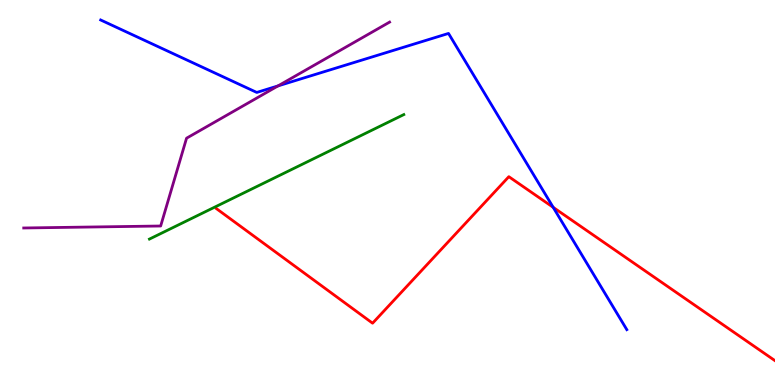[{'lines': ['blue', 'red'], 'intersections': [{'x': 7.14, 'y': 4.61}]}, {'lines': ['green', 'red'], 'intersections': []}, {'lines': ['purple', 'red'], 'intersections': []}, {'lines': ['blue', 'green'], 'intersections': []}, {'lines': ['blue', 'purple'], 'intersections': [{'x': 3.59, 'y': 7.77}]}, {'lines': ['green', 'purple'], 'intersections': []}]